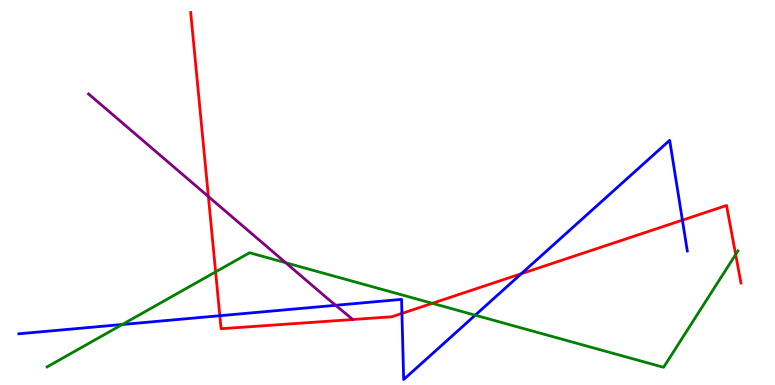[{'lines': ['blue', 'red'], 'intersections': [{'x': 2.84, 'y': 1.8}, {'x': 5.19, 'y': 1.86}, {'x': 6.73, 'y': 2.89}, {'x': 8.81, 'y': 4.28}]}, {'lines': ['green', 'red'], 'intersections': [{'x': 2.78, 'y': 2.94}, {'x': 5.58, 'y': 2.12}, {'x': 9.49, 'y': 3.39}]}, {'lines': ['purple', 'red'], 'intersections': [{'x': 2.69, 'y': 4.9}]}, {'lines': ['blue', 'green'], 'intersections': [{'x': 1.58, 'y': 1.57}, {'x': 6.13, 'y': 1.81}]}, {'lines': ['blue', 'purple'], 'intersections': [{'x': 4.33, 'y': 2.07}]}, {'lines': ['green', 'purple'], 'intersections': [{'x': 3.69, 'y': 3.18}]}]